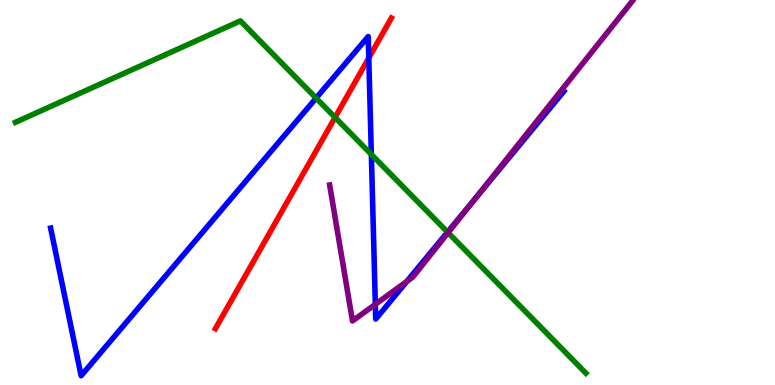[{'lines': ['blue', 'red'], 'intersections': [{'x': 4.76, 'y': 8.5}]}, {'lines': ['green', 'red'], 'intersections': [{'x': 4.32, 'y': 6.95}]}, {'lines': ['purple', 'red'], 'intersections': []}, {'lines': ['blue', 'green'], 'intersections': [{'x': 4.08, 'y': 7.45}, {'x': 4.79, 'y': 5.99}, {'x': 5.77, 'y': 3.97}]}, {'lines': ['blue', 'purple'], 'intersections': [{'x': 4.84, 'y': 2.1}, {'x': 5.25, 'y': 2.69}, {'x': 6.13, 'y': 4.84}]}, {'lines': ['green', 'purple'], 'intersections': [{'x': 5.78, 'y': 3.96}]}]